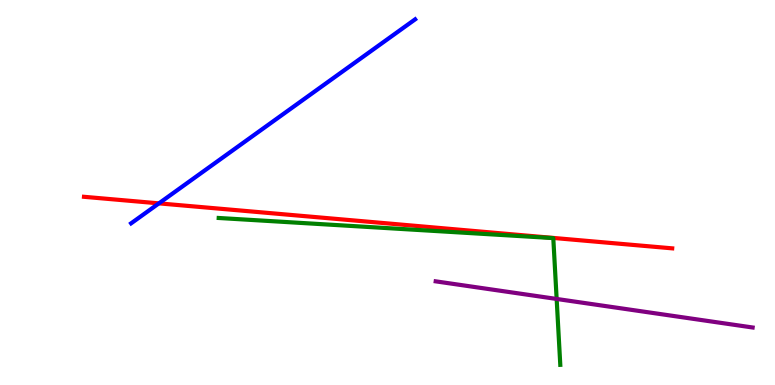[{'lines': ['blue', 'red'], 'intersections': [{'x': 2.05, 'y': 4.72}]}, {'lines': ['green', 'red'], 'intersections': []}, {'lines': ['purple', 'red'], 'intersections': []}, {'lines': ['blue', 'green'], 'intersections': []}, {'lines': ['blue', 'purple'], 'intersections': []}, {'lines': ['green', 'purple'], 'intersections': [{'x': 7.18, 'y': 2.23}]}]